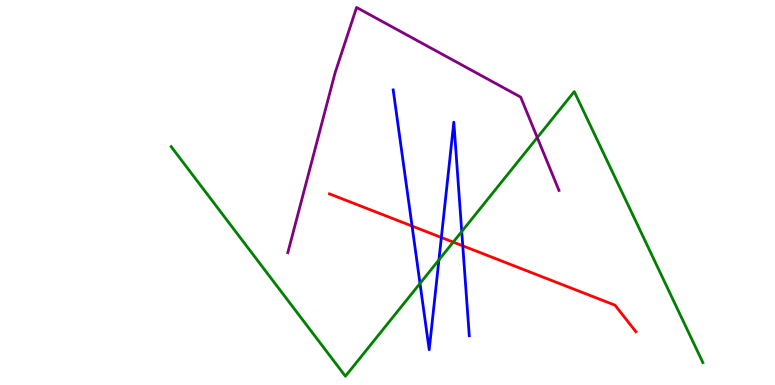[{'lines': ['blue', 'red'], 'intersections': [{'x': 5.32, 'y': 4.13}, {'x': 5.69, 'y': 3.83}, {'x': 5.97, 'y': 3.61}]}, {'lines': ['green', 'red'], 'intersections': [{'x': 5.85, 'y': 3.71}]}, {'lines': ['purple', 'red'], 'intersections': []}, {'lines': ['blue', 'green'], 'intersections': [{'x': 5.42, 'y': 2.64}, {'x': 5.66, 'y': 3.25}, {'x': 5.96, 'y': 3.99}]}, {'lines': ['blue', 'purple'], 'intersections': []}, {'lines': ['green', 'purple'], 'intersections': [{'x': 6.93, 'y': 6.43}]}]